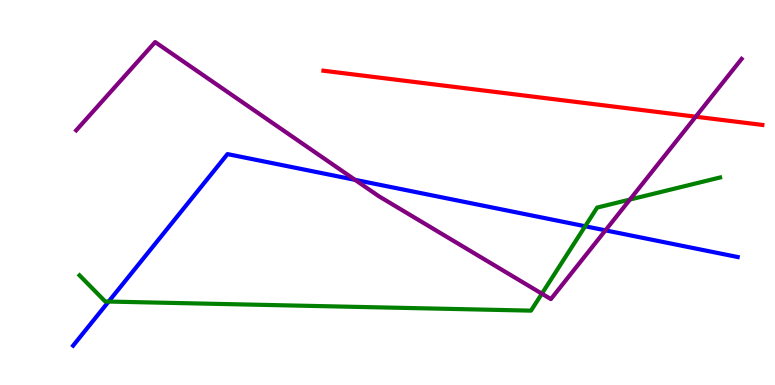[{'lines': ['blue', 'red'], 'intersections': []}, {'lines': ['green', 'red'], 'intersections': []}, {'lines': ['purple', 'red'], 'intersections': [{'x': 8.98, 'y': 6.97}]}, {'lines': ['blue', 'green'], 'intersections': [{'x': 1.4, 'y': 2.17}, {'x': 7.55, 'y': 4.12}]}, {'lines': ['blue', 'purple'], 'intersections': [{'x': 4.58, 'y': 5.33}, {'x': 7.81, 'y': 4.02}]}, {'lines': ['green', 'purple'], 'intersections': [{'x': 6.99, 'y': 2.37}, {'x': 8.13, 'y': 4.82}]}]